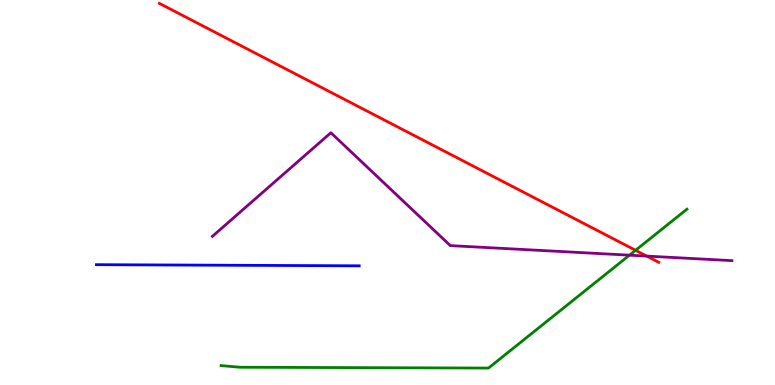[{'lines': ['blue', 'red'], 'intersections': []}, {'lines': ['green', 'red'], 'intersections': [{'x': 8.2, 'y': 3.5}]}, {'lines': ['purple', 'red'], 'intersections': [{'x': 8.35, 'y': 3.35}]}, {'lines': ['blue', 'green'], 'intersections': []}, {'lines': ['blue', 'purple'], 'intersections': []}, {'lines': ['green', 'purple'], 'intersections': [{'x': 8.12, 'y': 3.37}]}]